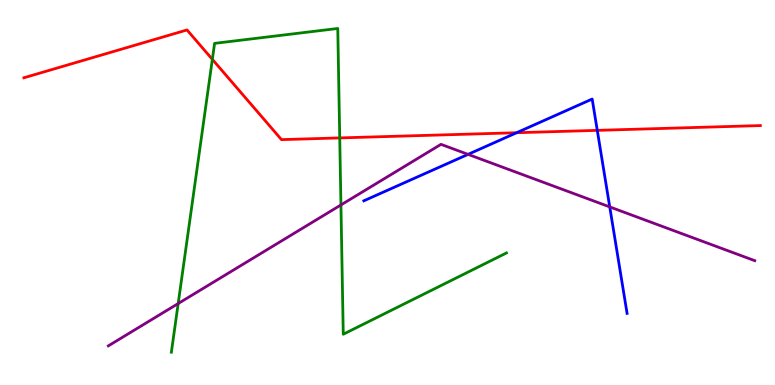[{'lines': ['blue', 'red'], 'intersections': [{'x': 6.67, 'y': 6.55}, {'x': 7.71, 'y': 6.61}]}, {'lines': ['green', 'red'], 'intersections': [{'x': 2.74, 'y': 8.46}, {'x': 4.38, 'y': 6.42}]}, {'lines': ['purple', 'red'], 'intersections': []}, {'lines': ['blue', 'green'], 'intersections': []}, {'lines': ['blue', 'purple'], 'intersections': [{'x': 6.04, 'y': 5.99}, {'x': 7.87, 'y': 4.63}]}, {'lines': ['green', 'purple'], 'intersections': [{'x': 2.3, 'y': 2.12}, {'x': 4.4, 'y': 4.68}]}]